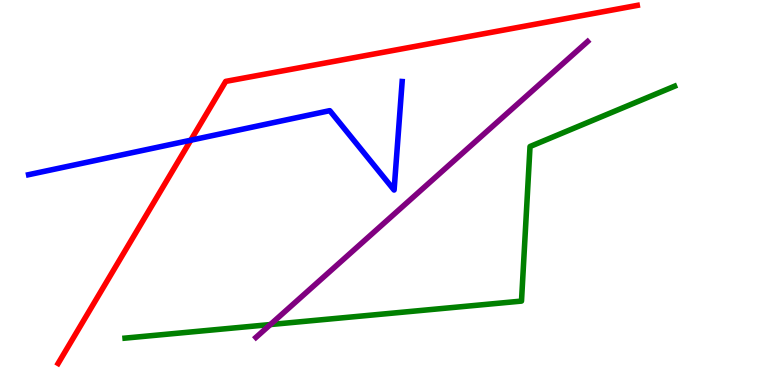[{'lines': ['blue', 'red'], 'intersections': [{'x': 2.46, 'y': 6.36}]}, {'lines': ['green', 'red'], 'intersections': []}, {'lines': ['purple', 'red'], 'intersections': []}, {'lines': ['blue', 'green'], 'intersections': []}, {'lines': ['blue', 'purple'], 'intersections': []}, {'lines': ['green', 'purple'], 'intersections': [{'x': 3.49, 'y': 1.57}]}]